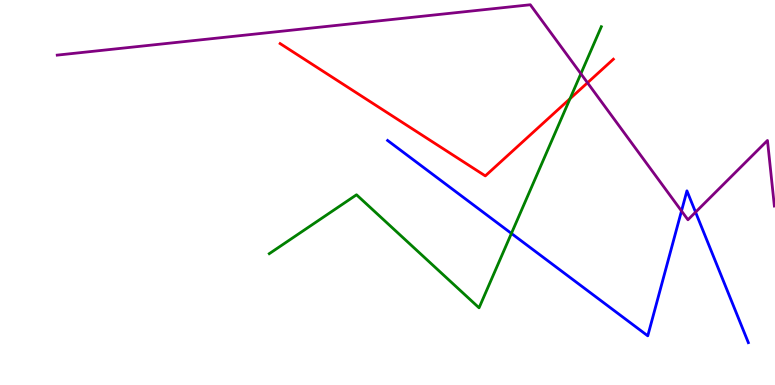[{'lines': ['blue', 'red'], 'intersections': []}, {'lines': ['green', 'red'], 'intersections': [{'x': 7.35, 'y': 7.44}]}, {'lines': ['purple', 'red'], 'intersections': [{'x': 7.58, 'y': 7.85}]}, {'lines': ['blue', 'green'], 'intersections': [{'x': 6.6, 'y': 3.94}]}, {'lines': ['blue', 'purple'], 'intersections': [{'x': 8.79, 'y': 4.52}, {'x': 8.97, 'y': 4.49}]}, {'lines': ['green', 'purple'], 'intersections': [{'x': 7.5, 'y': 8.08}]}]